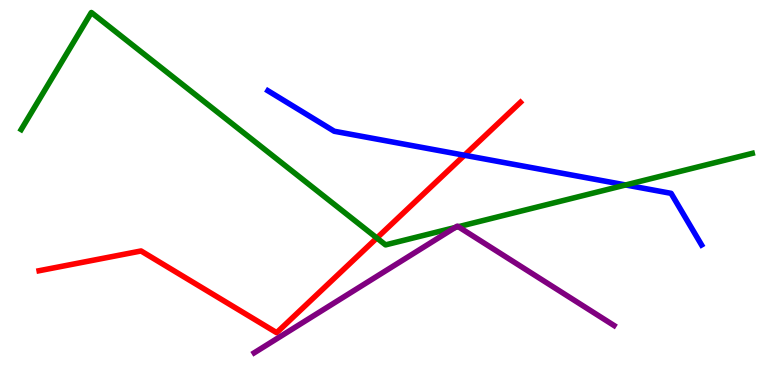[{'lines': ['blue', 'red'], 'intersections': [{'x': 5.99, 'y': 5.97}]}, {'lines': ['green', 'red'], 'intersections': [{'x': 4.86, 'y': 3.82}]}, {'lines': ['purple', 'red'], 'intersections': []}, {'lines': ['blue', 'green'], 'intersections': [{'x': 8.07, 'y': 5.2}]}, {'lines': ['blue', 'purple'], 'intersections': []}, {'lines': ['green', 'purple'], 'intersections': [{'x': 5.87, 'y': 4.09}, {'x': 5.91, 'y': 4.11}]}]